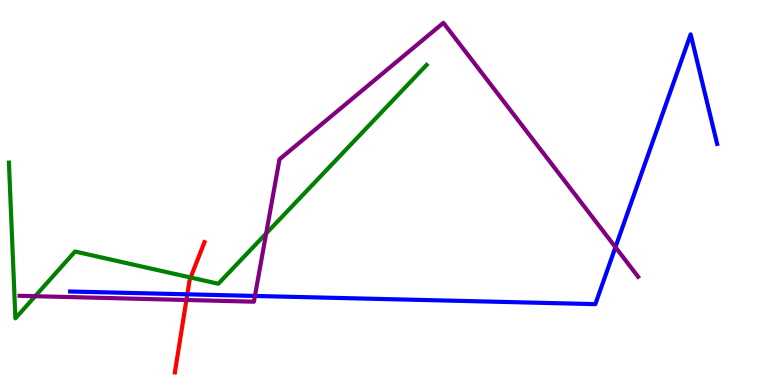[{'lines': ['blue', 'red'], 'intersections': [{'x': 2.42, 'y': 2.36}]}, {'lines': ['green', 'red'], 'intersections': [{'x': 2.46, 'y': 2.79}]}, {'lines': ['purple', 'red'], 'intersections': [{'x': 2.41, 'y': 2.21}]}, {'lines': ['blue', 'green'], 'intersections': []}, {'lines': ['blue', 'purple'], 'intersections': [{'x': 3.29, 'y': 2.31}, {'x': 7.94, 'y': 3.58}]}, {'lines': ['green', 'purple'], 'intersections': [{'x': 0.454, 'y': 2.31}, {'x': 3.43, 'y': 3.94}]}]